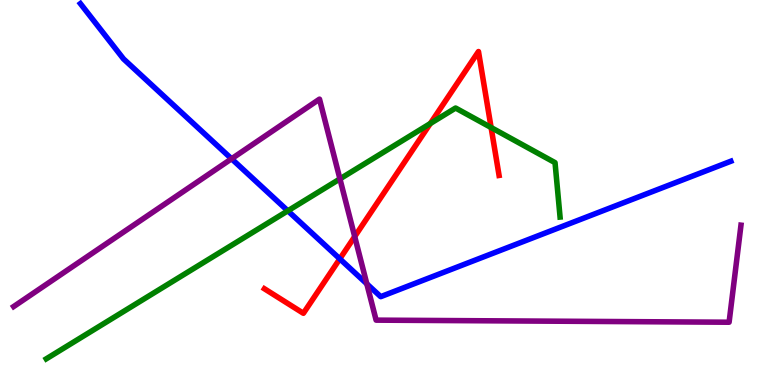[{'lines': ['blue', 'red'], 'intersections': [{'x': 4.38, 'y': 3.28}]}, {'lines': ['green', 'red'], 'intersections': [{'x': 5.55, 'y': 6.79}, {'x': 6.34, 'y': 6.69}]}, {'lines': ['purple', 'red'], 'intersections': [{'x': 4.58, 'y': 3.86}]}, {'lines': ['blue', 'green'], 'intersections': [{'x': 3.71, 'y': 4.52}]}, {'lines': ['blue', 'purple'], 'intersections': [{'x': 2.99, 'y': 5.88}, {'x': 4.73, 'y': 2.63}]}, {'lines': ['green', 'purple'], 'intersections': [{'x': 4.39, 'y': 5.35}]}]